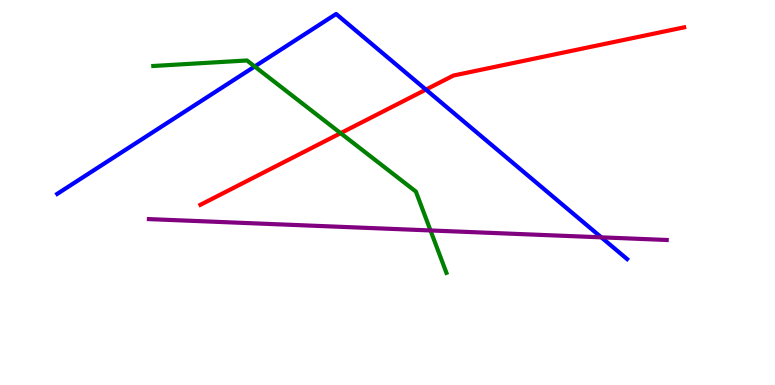[{'lines': ['blue', 'red'], 'intersections': [{'x': 5.5, 'y': 7.67}]}, {'lines': ['green', 'red'], 'intersections': [{'x': 4.4, 'y': 6.54}]}, {'lines': ['purple', 'red'], 'intersections': []}, {'lines': ['blue', 'green'], 'intersections': [{'x': 3.29, 'y': 8.27}]}, {'lines': ['blue', 'purple'], 'intersections': [{'x': 7.76, 'y': 3.84}]}, {'lines': ['green', 'purple'], 'intersections': [{'x': 5.55, 'y': 4.01}]}]